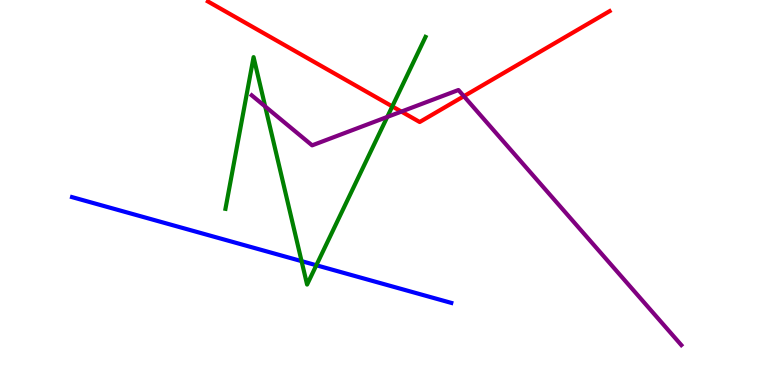[{'lines': ['blue', 'red'], 'intersections': []}, {'lines': ['green', 'red'], 'intersections': [{'x': 5.06, 'y': 7.24}]}, {'lines': ['purple', 'red'], 'intersections': [{'x': 5.18, 'y': 7.1}, {'x': 5.99, 'y': 7.5}]}, {'lines': ['blue', 'green'], 'intersections': [{'x': 3.89, 'y': 3.22}, {'x': 4.08, 'y': 3.11}]}, {'lines': ['blue', 'purple'], 'intersections': []}, {'lines': ['green', 'purple'], 'intersections': [{'x': 3.42, 'y': 7.23}, {'x': 5.0, 'y': 6.96}]}]